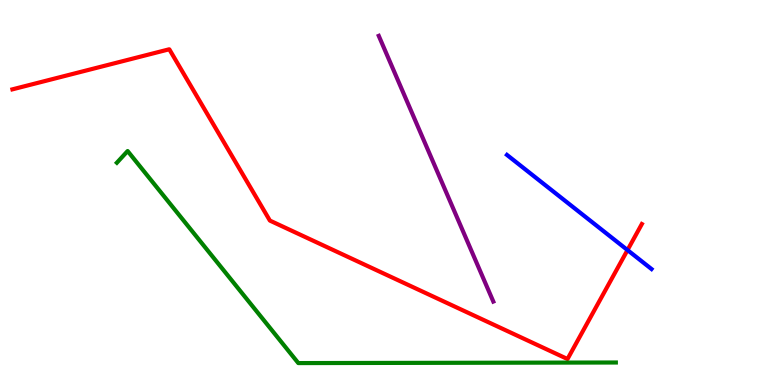[{'lines': ['blue', 'red'], 'intersections': [{'x': 8.1, 'y': 3.5}]}, {'lines': ['green', 'red'], 'intersections': []}, {'lines': ['purple', 'red'], 'intersections': []}, {'lines': ['blue', 'green'], 'intersections': []}, {'lines': ['blue', 'purple'], 'intersections': []}, {'lines': ['green', 'purple'], 'intersections': []}]